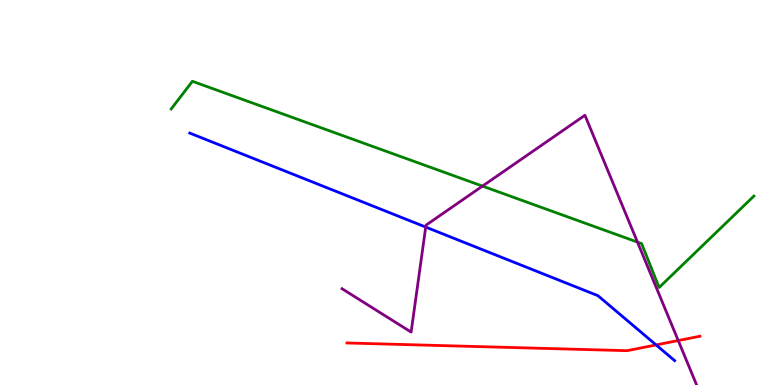[{'lines': ['blue', 'red'], 'intersections': [{'x': 8.47, 'y': 1.04}]}, {'lines': ['green', 'red'], 'intersections': []}, {'lines': ['purple', 'red'], 'intersections': [{'x': 8.75, 'y': 1.15}]}, {'lines': ['blue', 'green'], 'intersections': []}, {'lines': ['blue', 'purple'], 'intersections': [{'x': 5.49, 'y': 4.1}]}, {'lines': ['green', 'purple'], 'intersections': [{'x': 6.23, 'y': 5.17}, {'x': 8.23, 'y': 3.71}]}]